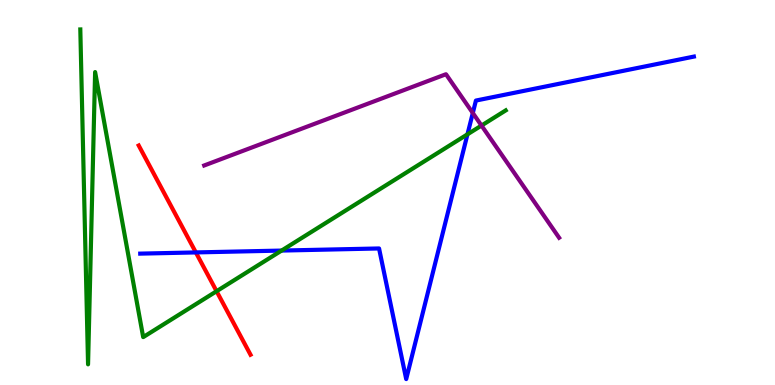[{'lines': ['blue', 'red'], 'intersections': [{'x': 2.53, 'y': 3.44}]}, {'lines': ['green', 'red'], 'intersections': [{'x': 2.79, 'y': 2.44}]}, {'lines': ['purple', 'red'], 'intersections': []}, {'lines': ['blue', 'green'], 'intersections': [{'x': 3.63, 'y': 3.49}, {'x': 6.03, 'y': 6.51}]}, {'lines': ['blue', 'purple'], 'intersections': [{'x': 6.1, 'y': 7.06}]}, {'lines': ['green', 'purple'], 'intersections': [{'x': 6.21, 'y': 6.74}]}]